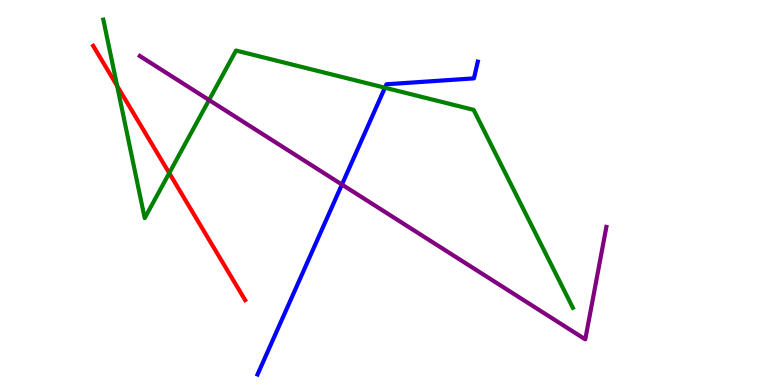[{'lines': ['blue', 'red'], 'intersections': []}, {'lines': ['green', 'red'], 'intersections': [{'x': 1.51, 'y': 7.77}, {'x': 2.18, 'y': 5.5}]}, {'lines': ['purple', 'red'], 'intersections': []}, {'lines': ['blue', 'green'], 'intersections': [{'x': 4.97, 'y': 7.72}]}, {'lines': ['blue', 'purple'], 'intersections': [{'x': 4.41, 'y': 5.21}]}, {'lines': ['green', 'purple'], 'intersections': [{'x': 2.7, 'y': 7.4}]}]